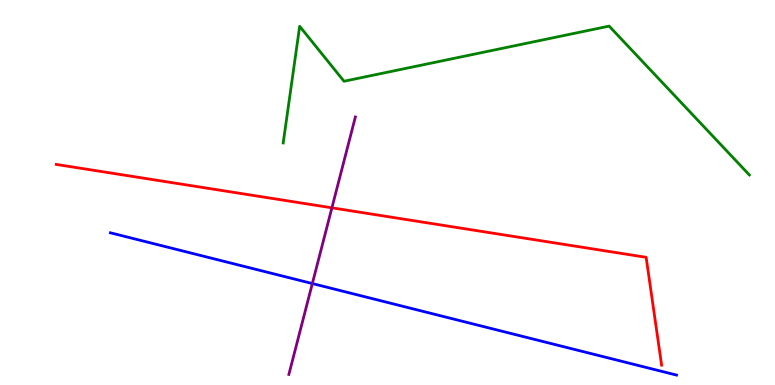[{'lines': ['blue', 'red'], 'intersections': []}, {'lines': ['green', 'red'], 'intersections': []}, {'lines': ['purple', 'red'], 'intersections': [{'x': 4.28, 'y': 4.6}]}, {'lines': ['blue', 'green'], 'intersections': []}, {'lines': ['blue', 'purple'], 'intersections': [{'x': 4.03, 'y': 2.64}]}, {'lines': ['green', 'purple'], 'intersections': []}]